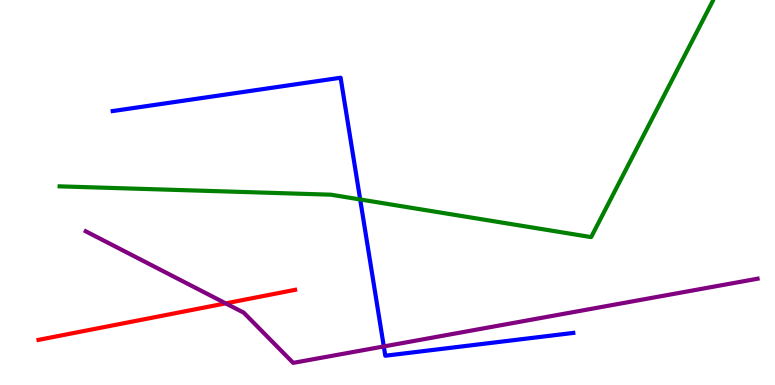[{'lines': ['blue', 'red'], 'intersections': []}, {'lines': ['green', 'red'], 'intersections': []}, {'lines': ['purple', 'red'], 'intersections': [{'x': 2.91, 'y': 2.12}]}, {'lines': ['blue', 'green'], 'intersections': [{'x': 4.65, 'y': 4.82}]}, {'lines': ['blue', 'purple'], 'intersections': [{'x': 4.95, 'y': 1.0}]}, {'lines': ['green', 'purple'], 'intersections': []}]